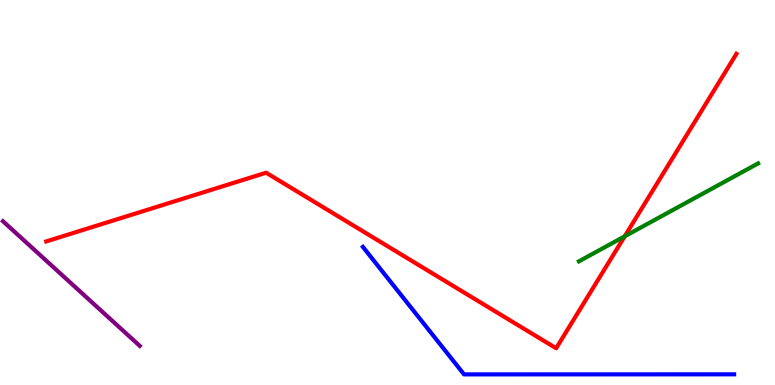[{'lines': ['blue', 'red'], 'intersections': []}, {'lines': ['green', 'red'], 'intersections': [{'x': 8.06, 'y': 3.86}]}, {'lines': ['purple', 'red'], 'intersections': []}, {'lines': ['blue', 'green'], 'intersections': []}, {'lines': ['blue', 'purple'], 'intersections': []}, {'lines': ['green', 'purple'], 'intersections': []}]